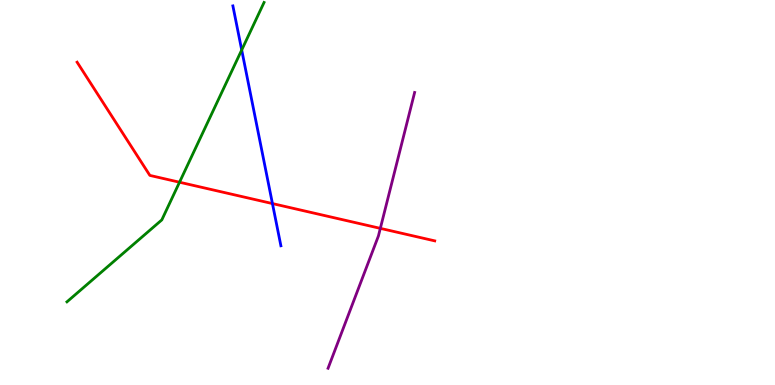[{'lines': ['blue', 'red'], 'intersections': [{'x': 3.52, 'y': 4.71}]}, {'lines': ['green', 'red'], 'intersections': [{'x': 2.32, 'y': 5.27}]}, {'lines': ['purple', 'red'], 'intersections': [{'x': 4.91, 'y': 4.07}]}, {'lines': ['blue', 'green'], 'intersections': [{'x': 3.12, 'y': 8.7}]}, {'lines': ['blue', 'purple'], 'intersections': []}, {'lines': ['green', 'purple'], 'intersections': []}]